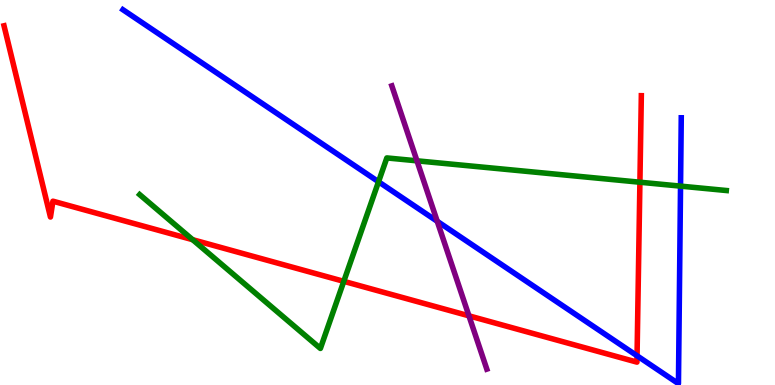[{'lines': ['blue', 'red'], 'intersections': [{'x': 8.22, 'y': 0.759}]}, {'lines': ['green', 'red'], 'intersections': [{'x': 2.49, 'y': 3.77}, {'x': 4.44, 'y': 2.69}, {'x': 8.26, 'y': 5.27}]}, {'lines': ['purple', 'red'], 'intersections': [{'x': 6.05, 'y': 1.8}]}, {'lines': ['blue', 'green'], 'intersections': [{'x': 4.88, 'y': 5.28}, {'x': 8.78, 'y': 5.17}]}, {'lines': ['blue', 'purple'], 'intersections': [{'x': 5.64, 'y': 4.25}]}, {'lines': ['green', 'purple'], 'intersections': [{'x': 5.38, 'y': 5.82}]}]